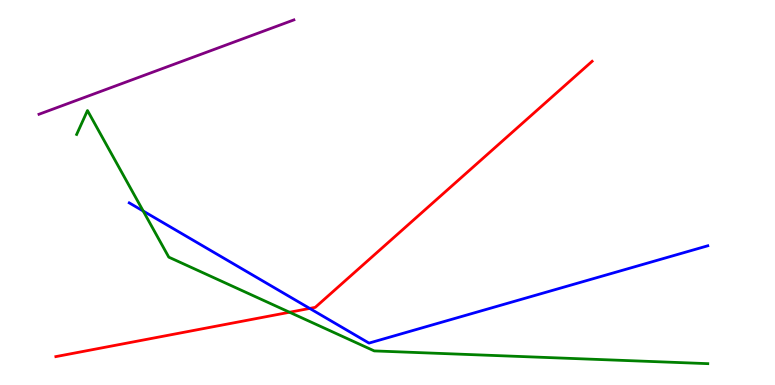[{'lines': ['blue', 'red'], 'intersections': [{'x': 4.0, 'y': 1.99}]}, {'lines': ['green', 'red'], 'intersections': [{'x': 3.74, 'y': 1.89}]}, {'lines': ['purple', 'red'], 'intersections': []}, {'lines': ['blue', 'green'], 'intersections': [{'x': 1.85, 'y': 4.52}]}, {'lines': ['blue', 'purple'], 'intersections': []}, {'lines': ['green', 'purple'], 'intersections': []}]